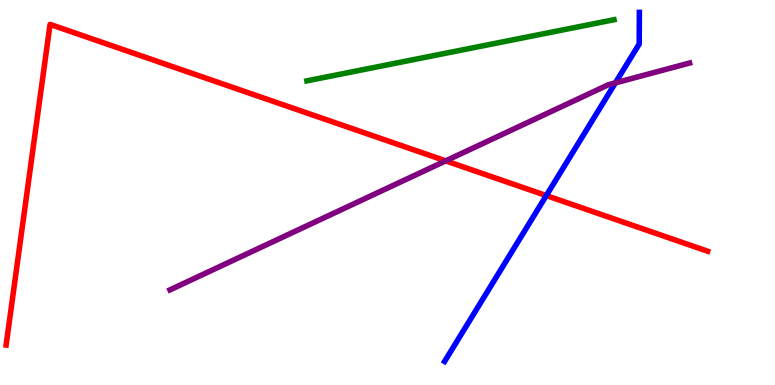[{'lines': ['blue', 'red'], 'intersections': [{'x': 7.05, 'y': 4.92}]}, {'lines': ['green', 'red'], 'intersections': []}, {'lines': ['purple', 'red'], 'intersections': [{'x': 5.75, 'y': 5.82}]}, {'lines': ['blue', 'green'], 'intersections': []}, {'lines': ['blue', 'purple'], 'intersections': [{'x': 7.94, 'y': 7.85}]}, {'lines': ['green', 'purple'], 'intersections': []}]